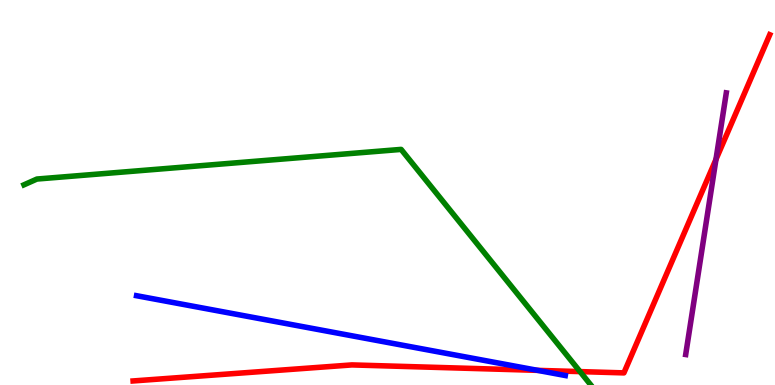[{'lines': ['blue', 'red'], 'intersections': [{'x': 6.94, 'y': 0.38}]}, {'lines': ['green', 'red'], 'intersections': [{'x': 7.48, 'y': 0.348}]}, {'lines': ['purple', 'red'], 'intersections': [{'x': 9.24, 'y': 5.86}]}, {'lines': ['blue', 'green'], 'intersections': []}, {'lines': ['blue', 'purple'], 'intersections': []}, {'lines': ['green', 'purple'], 'intersections': []}]